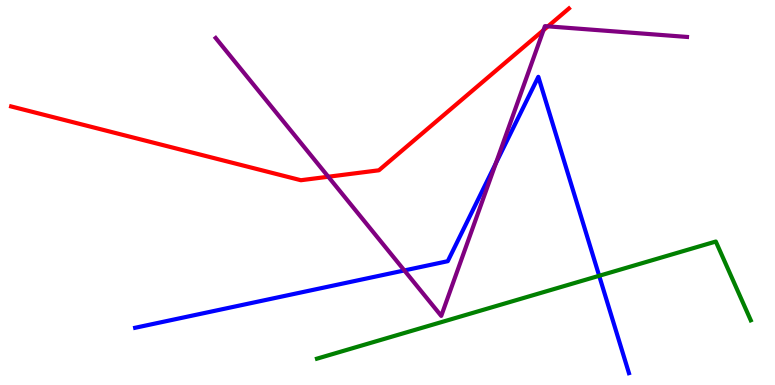[{'lines': ['blue', 'red'], 'intersections': []}, {'lines': ['green', 'red'], 'intersections': []}, {'lines': ['purple', 'red'], 'intersections': [{'x': 4.24, 'y': 5.41}, {'x': 7.01, 'y': 9.22}, {'x': 7.07, 'y': 9.32}]}, {'lines': ['blue', 'green'], 'intersections': [{'x': 7.73, 'y': 2.84}]}, {'lines': ['blue', 'purple'], 'intersections': [{'x': 5.22, 'y': 2.98}, {'x': 6.4, 'y': 5.76}]}, {'lines': ['green', 'purple'], 'intersections': []}]